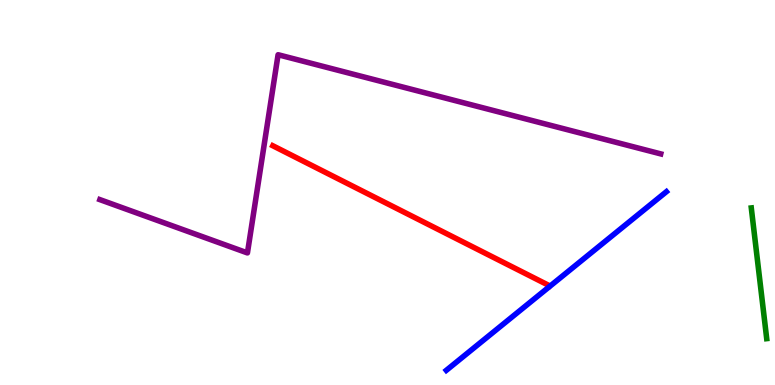[{'lines': ['blue', 'red'], 'intersections': []}, {'lines': ['green', 'red'], 'intersections': []}, {'lines': ['purple', 'red'], 'intersections': []}, {'lines': ['blue', 'green'], 'intersections': []}, {'lines': ['blue', 'purple'], 'intersections': []}, {'lines': ['green', 'purple'], 'intersections': []}]